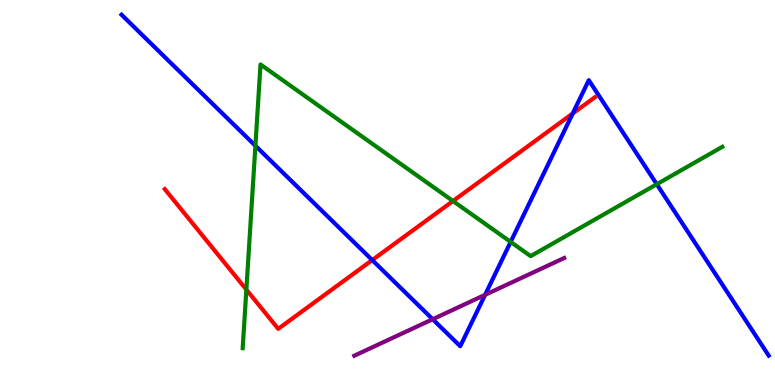[{'lines': ['blue', 'red'], 'intersections': [{'x': 4.8, 'y': 3.24}, {'x': 7.39, 'y': 7.05}]}, {'lines': ['green', 'red'], 'intersections': [{'x': 3.18, 'y': 2.48}, {'x': 5.85, 'y': 4.78}]}, {'lines': ['purple', 'red'], 'intersections': []}, {'lines': ['blue', 'green'], 'intersections': [{'x': 3.3, 'y': 6.21}, {'x': 6.59, 'y': 3.72}, {'x': 8.47, 'y': 5.21}]}, {'lines': ['blue', 'purple'], 'intersections': [{'x': 5.58, 'y': 1.71}, {'x': 6.26, 'y': 2.34}]}, {'lines': ['green', 'purple'], 'intersections': []}]